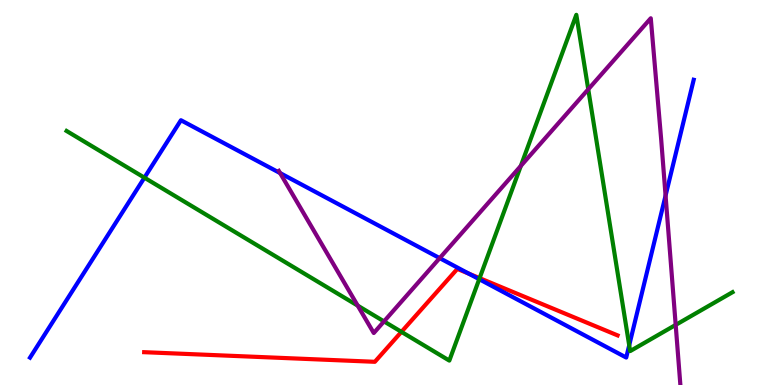[{'lines': ['blue', 'red'], 'intersections': [{'x': 6.05, 'y': 2.89}]}, {'lines': ['green', 'red'], 'intersections': [{'x': 5.18, 'y': 1.38}, {'x': 6.19, 'y': 2.78}]}, {'lines': ['purple', 'red'], 'intersections': []}, {'lines': ['blue', 'green'], 'intersections': [{'x': 1.86, 'y': 5.39}, {'x': 6.18, 'y': 2.75}, {'x': 8.12, 'y': 1.03}]}, {'lines': ['blue', 'purple'], 'intersections': [{'x': 3.61, 'y': 5.5}, {'x': 5.67, 'y': 3.3}, {'x': 8.59, 'y': 4.92}]}, {'lines': ['green', 'purple'], 'intersections': [{'x': 4.62, 'y': 2.06}, {'x': 4.95, 'y': 1.65}, {'x': 6.72, 'y': 5.69}, {'x': 7.59, 'y': 7.68}, {'x': 8.72, 'y': 1.56}]}]